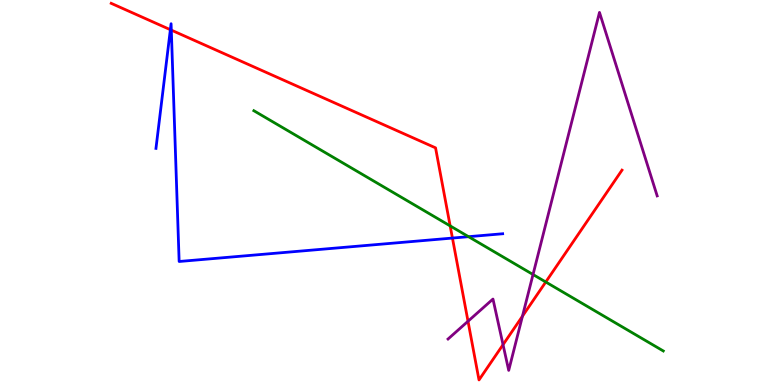[{'lines': ['blue', 'red'], 'intersections': [{'x': 2.2, 'y': 9.23}, {'x': 2.21, 'y': 9.22}, {'x': 5.84, 'y': 3.82}]}, {'lines': ['green', 'red'], 'intersections': [{'x': 5.81, 'y': 4.13}, {'x': 7.04, 'y': 2.68}]}, {'lines': ['purple', 'red'], 'intersections': [{'x': 6.04, 'y': 1.66}, {'x': 6.49, 'y': 1.05}, {'x': 6.74, 'y': 1.79}]}, {'lines': ['blue', 'green'], 'intersections': [{'x': 6.05, 'y': 3.85}]}, {'lines': ['blue', 'purple'], 'intersections': []}, {'lines': ['green', 'purple'], 'intersections': [{'x': 6.88, 'y': 2.87}]}]